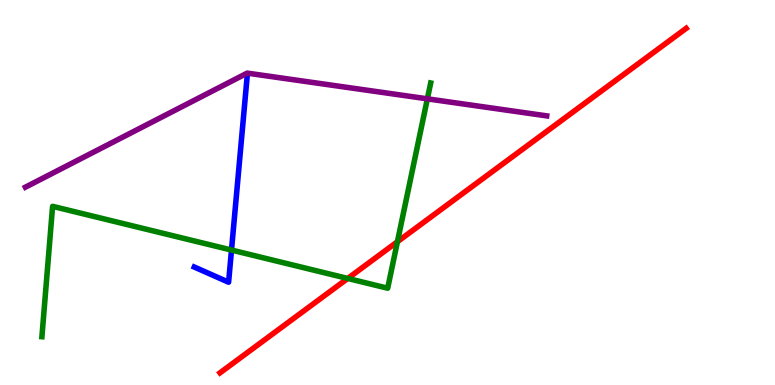[{'lines': ['blue', 'red'], 'intersections': []}, {'lines': ['green', 'red'], 'intersections': [{'x': 4.49, 'y': 2.77}, {'x': 5.13, 'y': 3.72}]}, {'lines': ['purple', 'red'], 'intersections': []}, {'lines': ['blue', 'green'], 'intersections': [{'x': 2.99, 'y': 3.51}]}, {'lines': ['blue', 'purple'], 'intersections': []}, {'lines': ['green', 'purple'], 'intersections': [{'x': 5.51, 'y': 7.43}]}]